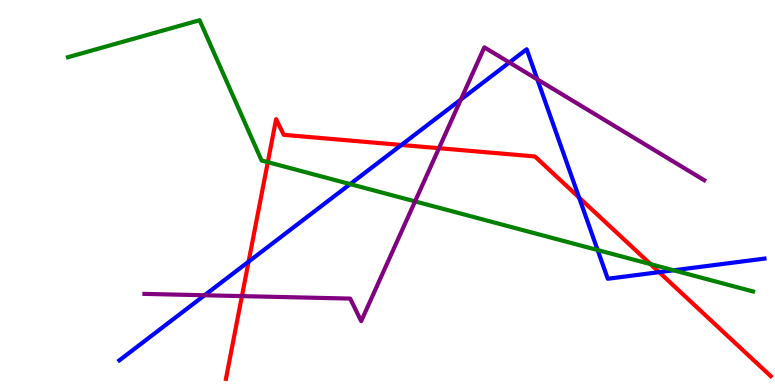[{'lines': ['blue', 'red'], 'intersections': [{'x': 3.21, 'y': 3.2}, {'x': 5.18, 'y': 6.23}, {'x': 7.47, 'y': 4.87}, {'x': 8.51, 'y': 2.93}]}, {'lines': ['green', 'red'], 'intersections': [{'x': 3.46, 'y': 5.79}, {'x': 8.39, 'y': 3.14}]}, {'lines': ['purple', 'red'], 'intersections': [{'x': 3.12, 'y': 2.31}, {'x': 5.66, 'y': 6.15}]}, {'lines': ['blue', 'green'], 'intersections': [{'x': 4.52, 'y': 5.22}, {'x': 7.71, 'y': 3.51}, {'x': 8.69, 'y': 2.98}]}, {'lines': ['blue', 'purple'], 'intersections': [{'x': 2.64, 'y': 2.33}, {'x': 5.95, 'y': 7.41}, {'x': 6.57, 'y': 8.38}, {'x': 6.93, 'y': 7.94}]}, {'lines': ['green', 'purple'], 'intersections': [{'x': 5.36, 'y': 4.77}]}]